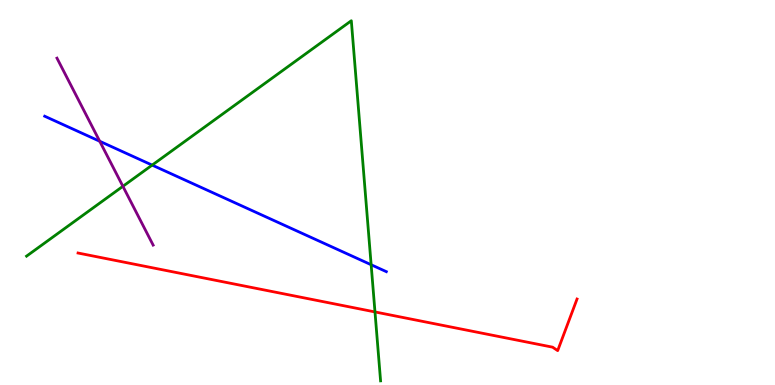[{'lines': ['blue', 'red'], 'intersections': []}, {'lines': ['green', 'red'], 'intersections': [{'x': 4.84, 'y': 1.9}]}, {'lines': ['purple', 'red'], 'intersections': []}, {'lines': ['blue', 'green'], 'intersections': [{'x': 1.96, 'y': 5.71}, {'x': 4.79, 'y': 3.12}]}, {'lines': ['blue', 'purple'], 'intersections': [{'x': 1.29, 'y': 6.33}]}, {'lines': ['green', 'purple'], 'intersections': [{'x': 1.59, 'y': 5.16}]}]